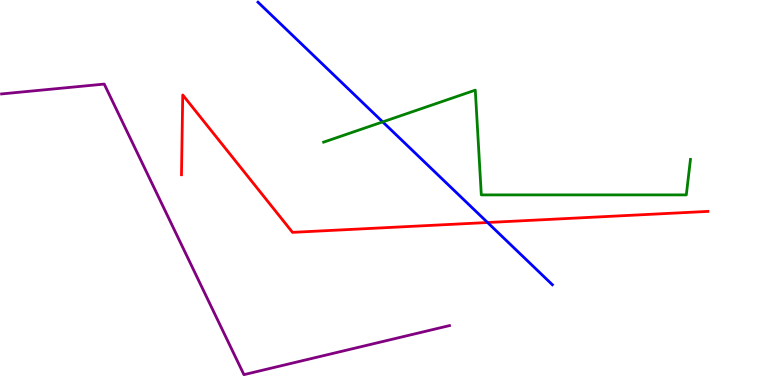[{'lines': ['blue', 'red'], 'intersections': [{'x': 6.29, 'y': 4.22}]}, {'lines': ['green', 'red'], 'intersections': []}, {'lines': ['purple', 'red'], 'intersections': []}, {'lines': ['blue', 'green'], 'intersections': [{'x': 4.94, 'y': 6.83}]}, {'lines': ['blue', 'purple'], 'intersections': []}, {'lines': ['green', 'purple'], 'intersections': []}]